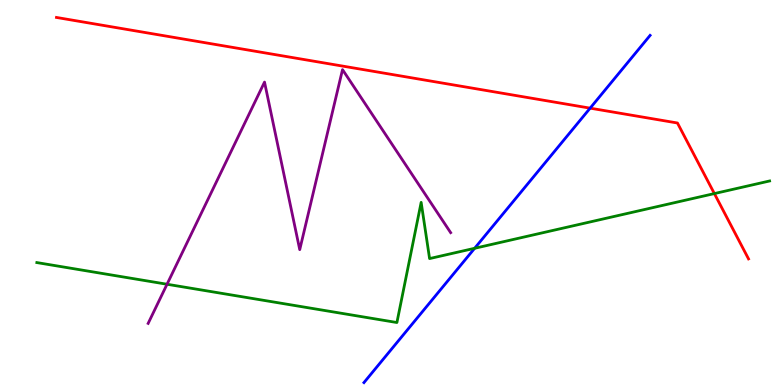[{'lines': ['blue', 'red'], 'intersections': [{'x': 7.61, 'y': 7.19}]}, {'lines': ['green', 'red'], 'intersections': [{'x': 9.22, 'y': 4.97}]}, {'lines': ['purple', 'red'], 'intersections': []}, {'lines': ['blue', 'green'], 'intersections': [{'x': 6.12, 'y': 3.55}]}, {'lines': ['blue', 'purple'], 'intersections': []}, {'lines': ['green', 'purple'], 'intersections': [{'x': 2.16, 'y': 2.62}]}]